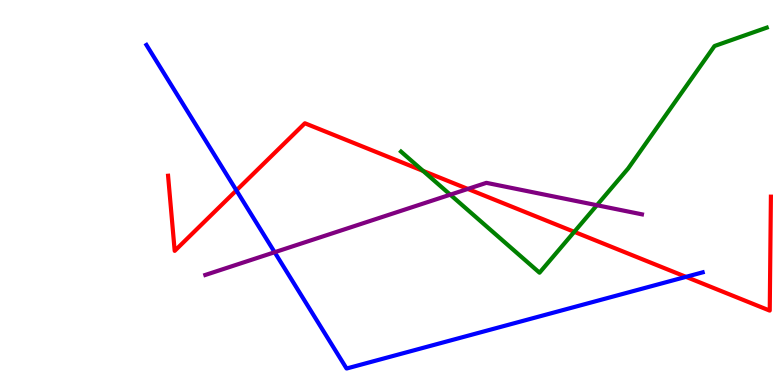[{'lines': ['blue', 'red'], 'intersections': [{'x': 3.05, 'y': 5.05}, {'x': 8.85, 'y': 2.81}]}, {'lines': ['green', 'red'], 'intersections': [{'x': 5.46, 'y': 5.56}, {'x': 7.41, 'y': 3.98}]}, {'lines': ['purple', 'red'], 'intersections': [{'x': 6.04, 'y': 5.09}]}, {'lines': ['blue', 'green'], 'intersections': []}, {'lines': ['blue', 'purple'], 'intersections': [{'x': 3.54, 'y': 3.45}]}, {'lines': ['green', 'purple'], 'intersections': [{'x': 5.81, 'y': 4.94}, {'x': 7.7, 'y': 4.67}]}]